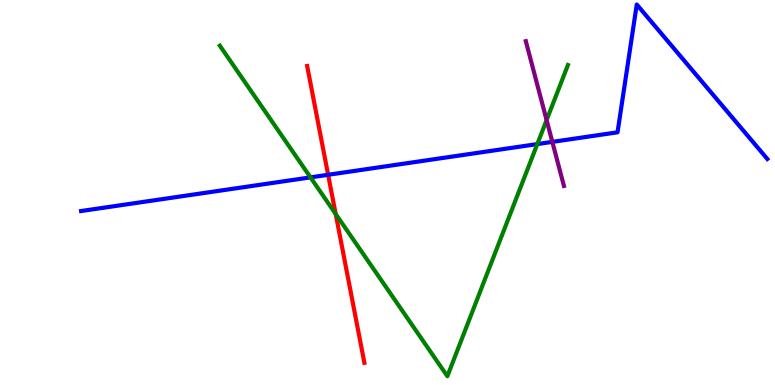[{'lines': ['blue', 'red'], 'intersections': [{'x': 4.23, 'y': 5.46}]}, {'lines': ['green', 'red'], 'intersections': [{'x': 4.33, 'y': 4.44}]}, {'lines': ['purple', 'red'], 'intersections': []}, {'lines': ['blue', 'green'], 'intersections': [{'x': 4.01, 'y': 5.39}, {'x': 6.93, 'y': 6.26}]}, {'lines': ['blue', 'purple'], 'intersections': [{'x': 7.13, 'y': 6.31}]}, {'lines': ['green', 'purple'], 'intersections': [{'x': 7.05, 'y': 6.88}]}]